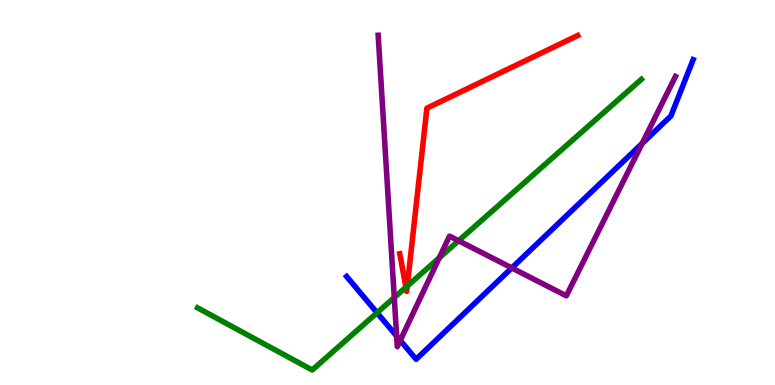[{'lines': ['blue', 'red'], 'intersections': []}, {'lines': ['green', 'red'], 'intersections': [{'x': 5.24, 'y': 2.54}, {'x': 5.25, 'y': 2.57}]}, {'lines': ['purple', 'red'], 'intersections': []}, {'lines': ['blue', 'green'], 'intersections': [{'x': 4.87, 'y': 1.88}]}, {'lines': ['blue', 'purple'], 'intersections': [{'x': 5.12, 'y': 1.27}, {'x': 5.16, 'y': 1.16}, {'x': 6.6, 'y': 3.04}, {'x': 8.29, 'y': 6.27}]}, {'lines': ['green', 'purple'], 'intersections': [{'x': 5.09, 'y': 2.27}, {'x': 5.67, 'y': 3.3}, {'x': 5.92, 'y': 3.75}]}]